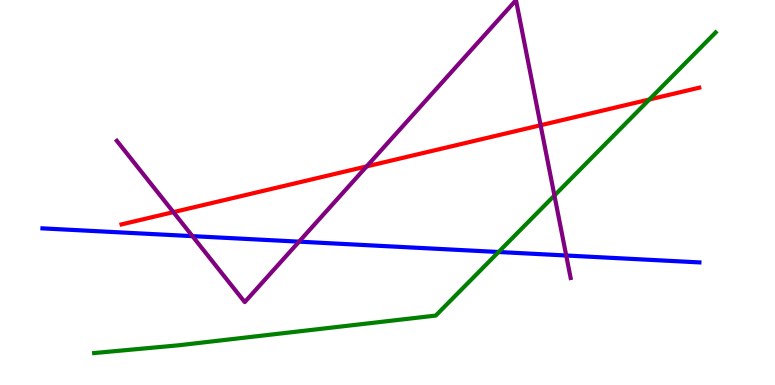[{'lines': ['blue', 'red'], 'intersections': []}, {'lines': ['green', 'red'], 'intersections': [{'x': 8.38, 'y': 7.42}]}, {'lines': ['purple', 'red'], 'intersections': [{'x': 2.24, 'y': 4.49}, {'x': 4.73, 'y': 5.68}, {'x': 6.98, 'y': 6.75}]}, {'lines': ['blue', 'green'], 'intersections': [{'x': 6.43, 'y': 3.45}]}, {'lines': ['blue', 'purple'], 'intersections': [{'x': 2.48, 'y': 3.87}, {'x': 3.86, 'y': 3.72}, {'x': 7.31, 'y': 3.36}]}, {'lines': ['green', 'purple'], 'intersections': [{'x': 7.15, 'y': 4.92}]}]